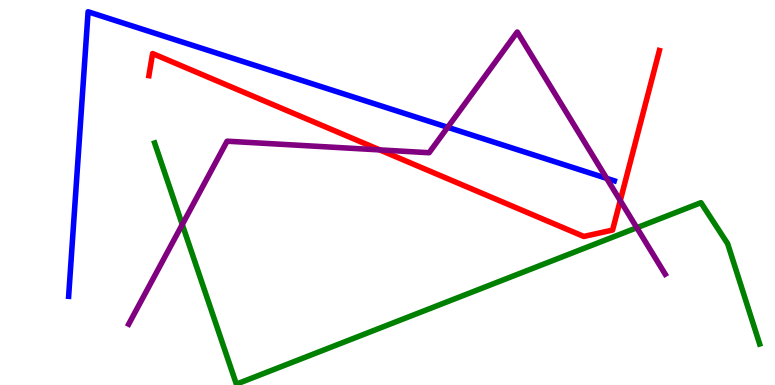[{'lines': ['blue', 'red'], 'intersections': []}, {'lines': ['green', 'red'], 'intersections': []}, {'lines': ['purple', 'red'], 'intersections': [{'x': 4.9, 'y': 6.11}, {'x': 8.0, 'y': 4.79}]}, {'lines': ['blue', 'green'], 'intersections': []}, {'lines': ['blue', 'purple'], 'intersections': [{'x': 5.78, 'y': 6.69}, {'x': 7.83, 'y': 5.37}]}, {'lines': ['green', 'purple'], 'intersections': [{'x': 2.35, 'y': 4.17}, {'x': 8.22, 'y': 4.08}]}]